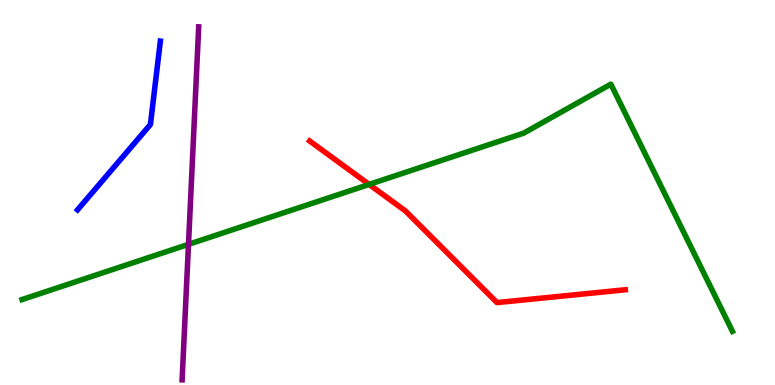[{'lines': ['blue', 'red'], 'intersections': []}, {'lines': ['green', 'red'], 'intersections': [{'x': 4.76, 'y': 5.21}]}, {'lines': ['purple', 'red'], 'intersections': []}, {'lines': ['blue', 'green'], 'intersections': []}, {'lines': ['blue', 'purple'], 'intersections': []}, {'lines': ['green', 'purple'], 'intersections': [{'x': 2.43, 'y': 3.65}]}]